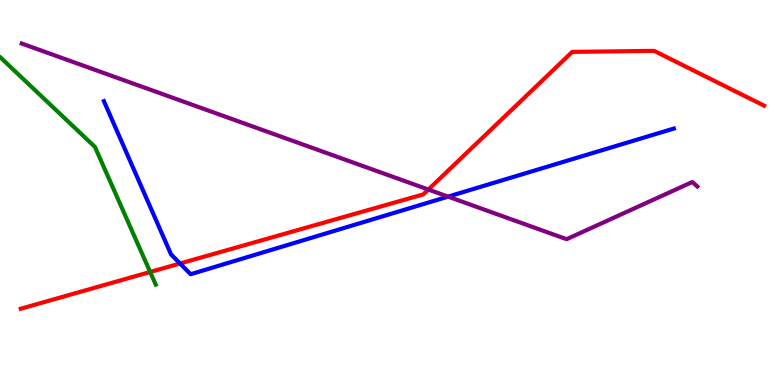[{'lines': ['blue', 'red'], 'intersections': [{'x': 2.32, 'y': 3.16}]}, {'lines': ['green', 'red'], 'intersections': [{'x': 1.94, 'y': 2.94}]}, {'lines': ['purple', 'red'], 'intersections': [{'x': 5.53, 'y': 5.08}]}, {'lines': ['blue', 'green'], 'intersections': []}, {'lines': ['blue', 'purple'], 'intersections': [{'x': 5.78, 'y': 4.89}]}, {'lines': ['green', 'purple'], 'intersections': []}]